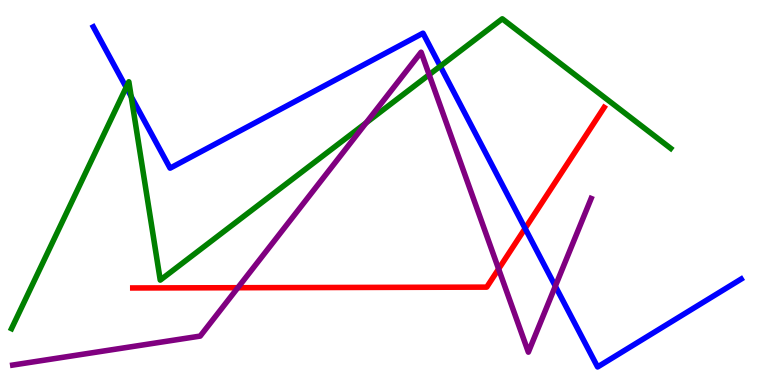[{'lines': ['blue', 'red'], 'intersections': [{'x': 6.78, 'y': 4.07}]}, {'lines': ['green', 'red'], 'intersections': []}, {'lines': ['purple', 'red'], 'intersections': [{'x': 3.07, 'y': 2.53}, {'x': 6.43, 'y': 3.01}]}, {'lines': ['blue', 'green'], 'intersections': [{'x': 1.63, 'y': 7.73}, {'x': 1.69, 'y': 7.49}, {'x': 5.68, 'y': 8.28}]}, {'lines': ['blue', 'purple'], 'intersections': [{'x': 7.17, 'y': 2.57}]}, {'lines': ['green', 'purple'], 'intersections': [{'x': 4.72, 'y': 6.81}, {'x': 5.54, 'y': 8.06}]}]